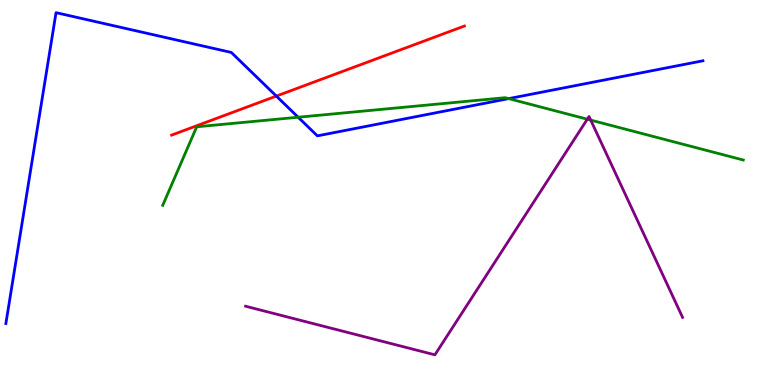[{'lines': ['blue', 'red'], 'intersections': [{'x': 3.57, 'y': 7.5}]}, {'lines': ['green', 'red'], 'intersections': []}, {'lines': ['purple', 'red'], 'intersections': []}, {'lines': ['blue', 'green'], 'intersections': [{'x': 3.85, 'y': 6.96}, {'x': 6.56, 'y': 7.44}]}, {'lines': ['blue', 'purple'], 'intersections': []}, {'lines': ['green', 'purple'], 'intersections': [{'x': 7.58, 'y': 6.9}, {'x': 7.62, 'y': 6.88}]}]